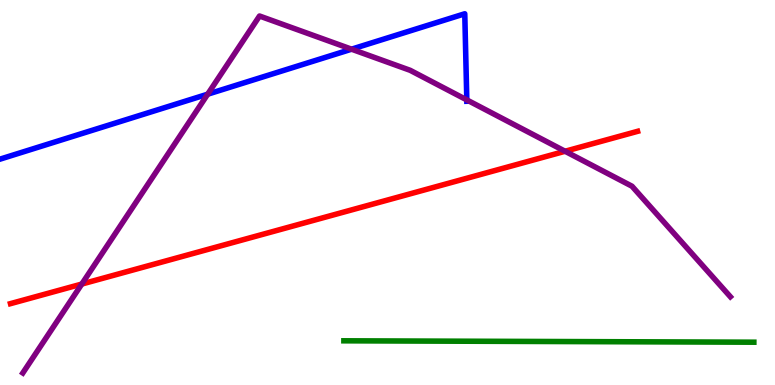[{'lines': ['blue', 'red'], 'intersections': []}, {'lines': ['green', 'red'], 'intersections': []}, {'lines': ['purple', 'red'], 'intersections': [{'x': 1.06, 'y': 2.62}, {'x': 7.29, 'y': 6.07}]}, {'lines': ['blue', 'green'], 'intersections': []}, {'lines': ['blue', 'purple'], 'intersections': [{'x': 2.68, 'y': 7.55}, {'x': 4.54, 'y': 8.72}, {'x': 6.02, 'y': 7.4}]}, {'lines': ['green', 'purple'], 'intersections': []}]